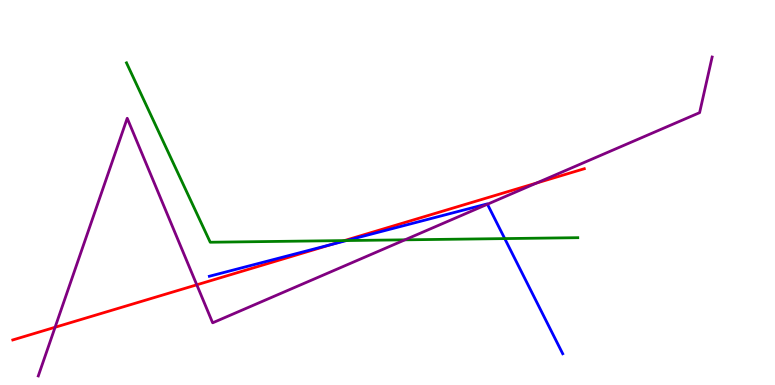[{'lines': ['blue', 'red'], 'intersections': [{'x': 4.28, 'y': 3.65}]}, {'lines': ['green', 'red'], 'intersections': [{'x': 4.44, 'y': 3.75}]}, {'lines': ['purple', 'red'], 'intersections': [{'x': 0.711, 'y': 1.5}, {'x': 2.54, 'y': 2.6}, {'x': 6.92, 'y': 5.25}]}, {'lines': ['blue', 'green'], 'intersections': [{'x': 4.47, 'y': 3.75}, {'x': 6.51, 'y': 3.8}]}, {'lines': ['blue', 'purple'], 'intersections': [{'x': 6.29, 'y': 4.7}]}, {'lines': ['green', 'purple'], 'intersections': [{'x': 5.23, 'y': 3.77}]}]